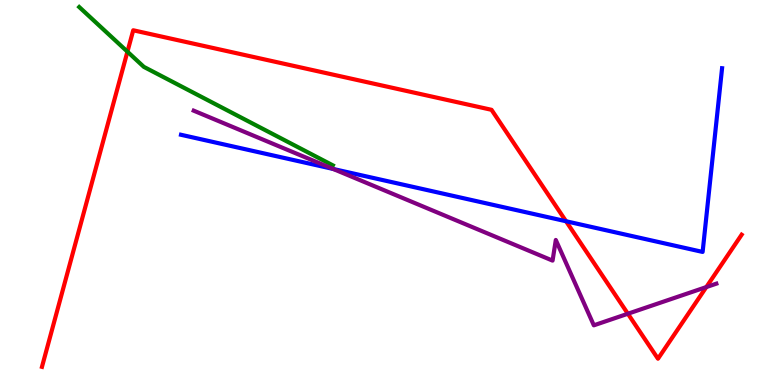[{'lines': ['blue', 'red'], 'intersections': [{'x': 7.3, 'y': 4.25}]}, {'lines': ['green', 'red'], 'intersections': [{'x': 1.64, 'y': 8.66}]}, {'lines': ['purple', 'red'], 'intersections': [{'x': 8.1, 'y': 1.85}, {'x': 9.11, 'y': 2.54}]}, {'lines': ['blue', 'green'], 'intersections': []}, {'lines': ['blue', 'purple'], 'intersections': [{'x': 4.3, 'y': 5.61}]}, {'lines': ['green', 'purple'], 'intersections': []}]